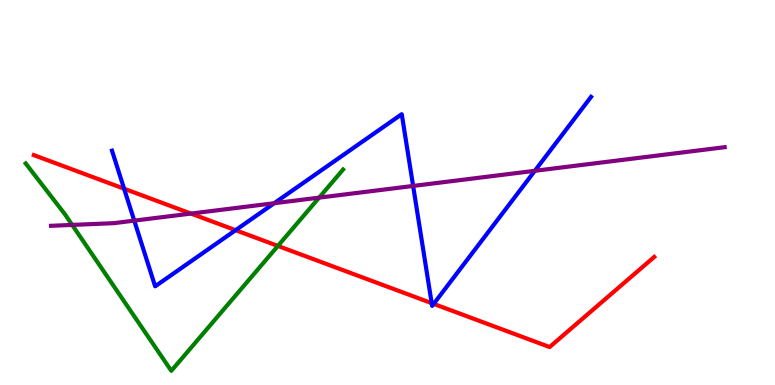[{'lines': ['blue', 'red'], 'intersections': [{'x': 1.6, 'y': 5.1}, {'x': 3.04, 'y': 4.02}, {'x': 5.57, 'y': 2.13}, {'x': 5.6, 'y': 2.11}]}, {'lines': ['green', 'red'], 'intersections': [{'x': 3.59, 'y': 3.61}]}, {'lines': ['purple', 'red'], 'intersections': [{'x': 2.46, 'y': 4.45}]}, {'lines': ['blue', 'green'], 'intersections': []}, {'lines': ['blue', 'purple'], 'intersections': [{'x': 1.73, 'y': 4.27}, {'x': 3.54, 'y': 4.72}, {'x': 5.33, 'y': 5.17}, {'x': 6.9, 'y': 5.56}]}, {'lines': ['green', 'purple'], 'intersections': [{'x': 0.931, 'y': 4.16}, {'x': 4.12, 'y': 4.87}]}]